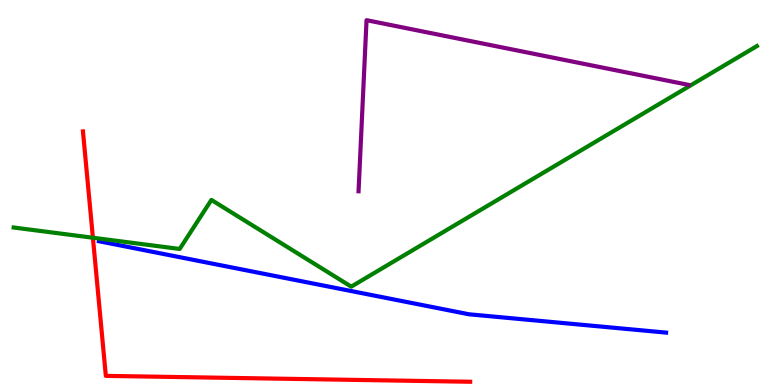[{'lines': ['blue', 'red'], 'intersections': []}, {'lines': ['green', 'red'], 'intersections': [{'x': 1.2, 'y': 3.82}]}, {'lines': ['purple', 'red'], 'intersections': []}, {'lines': ['blue', 'green'], 'intersections': []}, {'lines': ['blue', 'purple'], 'intersections': []}, {'lines': ['green', 'purple'], 'intersections': []}]